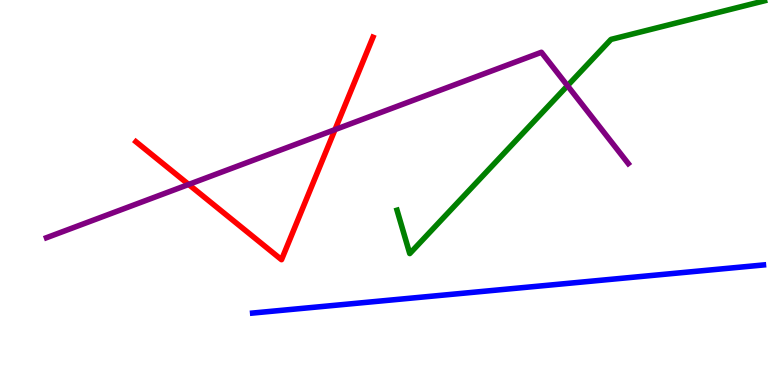[{'lines': ['blue', 'red'], 'intersections': []}, {'lines': ['green', 'red'], 'intersections': []}, {'lines': ['purple', 'red'], 'intersections': [{'x': 2.43, 'y': 5.21}, {'x': 4.32, 'y': 6.63}]}, {'lines': ['blue', 'green'], 'intersections': []}, {'lines': ['blue', 'purple'], 'intersections': []}, {'lines': ['green', 'purple'], 'intersections': [{'x': 7.32, 'y': 7.77}]}]